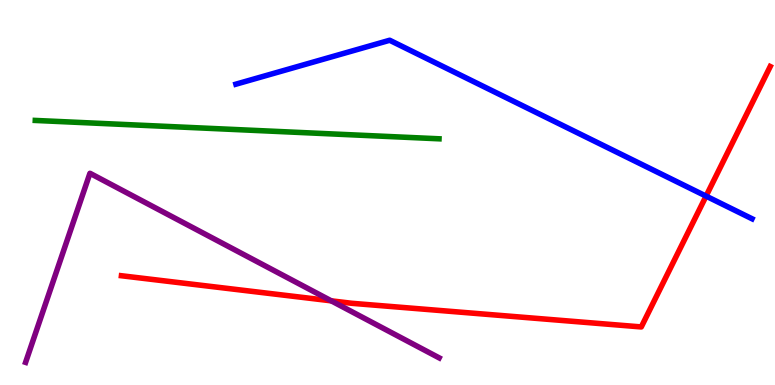[{'lines': ['blue', 'red'], 'intersections': [{'x': 9.11, 'y': 4.91}]}, {'lines': ['green', 'red'], 'intersections': []}, {'lines': ['purple', 'red'], 'intersections': [{'x': 4.27, 'y': 2.19}]}, {'lines': ['blue', 'green'], 'intersections': []}, {'lines': ['blue', 'purple'], 'intersections': []}, {'lines': ['green', 'purple'], 'intersections': []}]